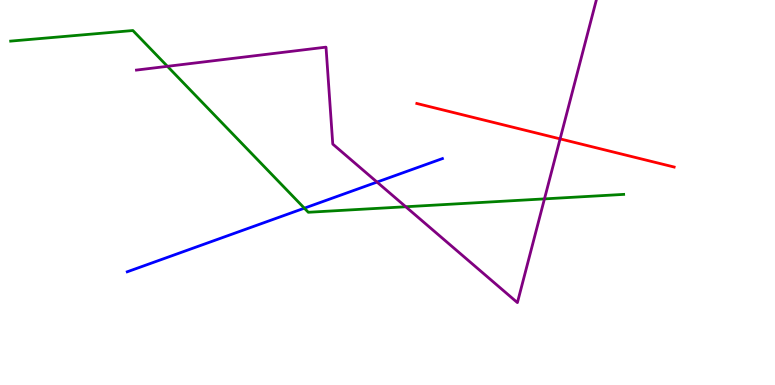[{'lines': ['blue', 'red'], 'intersections': []}, {'lines': ['green', 'red'], 'intersections': []}, {'lines': ['purple', 'red'], 'intersections': [{'x': 7.23, 'y': 6.39}]}, {'lines': ['blue', 'green'], 'intersections': [{'x': 3.93, 'y': 4.59}]}, {'lines': ['blue', 'purple'], 'intersections': [{'x': 4.86, 'y': 5.27}]}, {'lines': ['green', 'purple'], 'intersections': [{'x': 2.16, 'y': 8.28}, {'x': 5.24, 'y': 4.63}, {'x': 7.03, 'y': 4.83}]}]